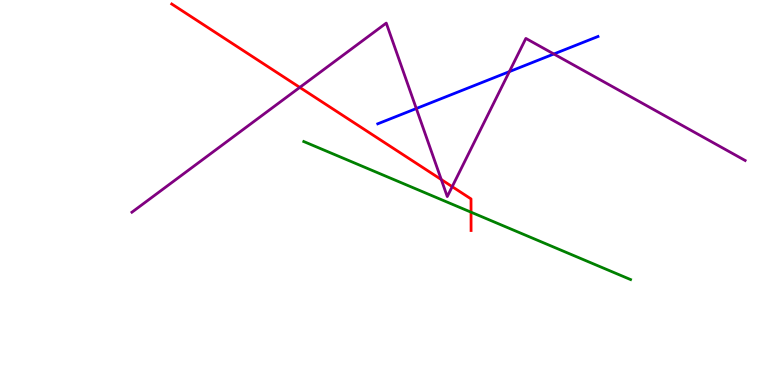[{'lines': ['blue', 'red'], 'intersections': []}, {'lines': ['green', 'red'], 'intersections': [{'x': 6.08, 'y': 4.49}]}, {'lines': ['purple', 'red'], 'intersections': [{'x': 3.87, 'y': 7.73}, {'x': 5.69, 'y': 5.34}, {'x': 5.83, 'y': 5.15}]}, {'lines': ['blue', 'green'], 'intersections': []}, {'lines': ['blue', 'purple'], 'intersections': [{'x': 5.37, 'y': 7.18}, {'x': 6.57, 'y': 8.14}, {'x': 7.15, 'y': 8.6}]}, {'lines': ['green', 'purple'], 'intersections': []}]